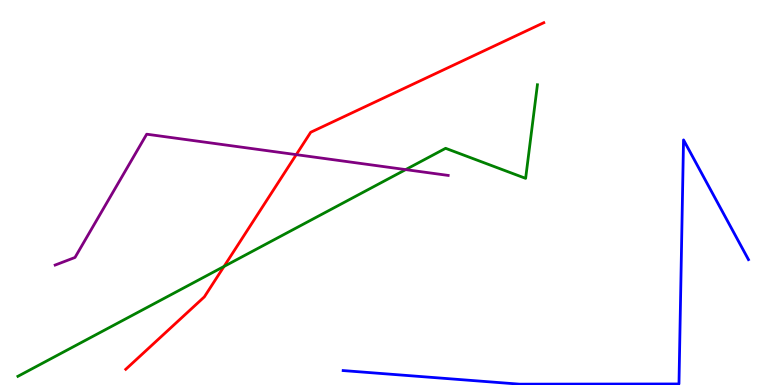[{'lines': ['blue', 'red'], 'intersections': []}, {'lines': ['green', 'red'], 'intersections': [{'x': 2.89, 'y': 3.08}]}, {'lines': ['purple', 'red'], 'intersections': [{'x': 3.82, 'y': 5.98}]}, {'lines': ['blue', 'green'], 'intersections': []}, {'lines': ['blue', 'purple'], 'intersections': []}, {'lines': ['green', 'purple'], 'intersections': [{'x': 5.23, 'y': 5.59}]}]